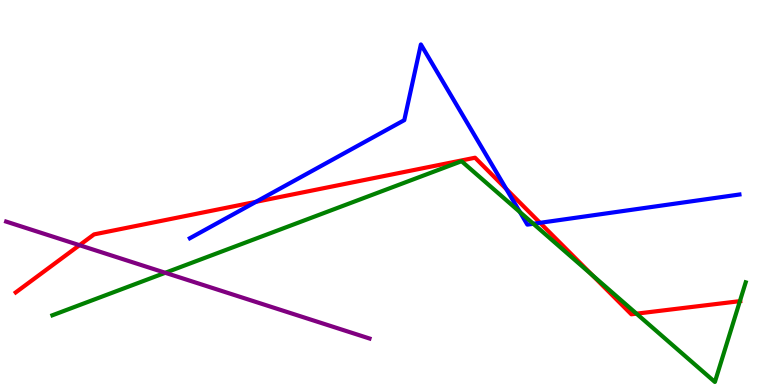[{'lines': ['blue', 'red'], 'intersections': [{'x': 3.3, 'y': 4.76}, {'x': 6.53, 'y': 5.09}, {'x': 6.97, 'y': 4.21}]}, {'lines': ['green', 'red'], 'intersections': [{'x': 7.64, 'y': 2.86}, {'x': 8.21, 'y': 1.85}, {'x': 9.55, 'y': 2.18}]}, {'lines': ['purple', 'red'], 'intersections': [{'x': 1.03, 'y': 3.63}]}, {'lines': ['blue', 'green'], 'intersections': [{'x': 6.71, 'y': 4.49}, {'x': 6.88, 'y': 4.19}]}, {'lines': ['blue', 'purple'], 'intersections': []}, {'lines': ['green', 'purple'], 'intersections': [{'x': 2.13, 'y': 2.91}]}]